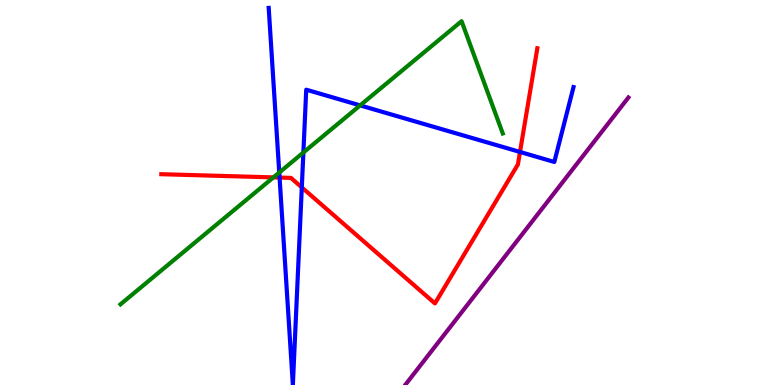[{'lines': ['blue', 'red'], 'intersections': [{'x': 3.61, 'y': 5.39}, {'x': 3.89, 'y': 5.13}, {'x': 6.71, 'y': 6.05}]}, {'lines': ['green', 'red'], 'intersections': [{'x': 3.53, 'y': 5.39}]}, {'lines': ['purple', 'red'], 'intersections': []}, {'lines': ['blue', 'green'], 'intersections': [{'x': 3.6, 'y': 5.52}, {'x': 3.91, 'y': 6.04}, {'x': 4.65, 'y': 7.26}]}, {'lines': ['blue', 'purple'], 'intersections': []}, {'lines': ['green', 'purple'], 'intersections': []}]